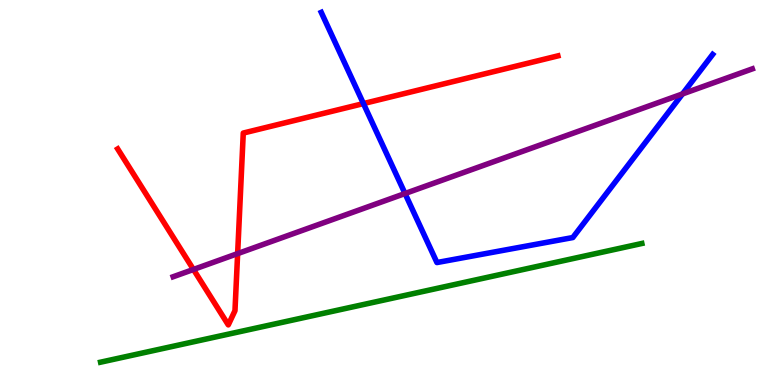[{'lines': ['blue', 'red'], 'intersections': [{'x': 4.69, 'y': 7.31}]}, {'lines': ['green', 'red'], 'intersections': []}, {'lines': ['purple', 'red'], 'intersections': [{'x': 2.5, 'y': 3.0}, {'x': 3.07, 'y': 3.41}]}, {'lines': ['blue', 'green'], 'intersections': []}, {'lines': ['blue', 'purple'], 'intersections': [{'x': 5.23, 'y': 4.97}, {'x': 8.81, 'y': 7.56}]}, {'lines': ['green', 'purple'], 'intersections': []}]